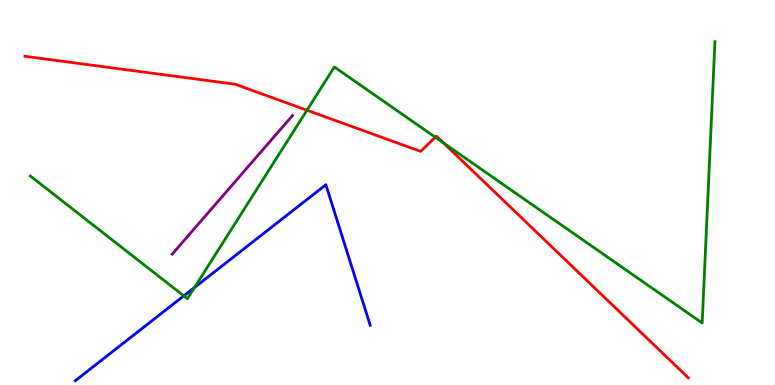[{'lines': ['blue', 'red'], 'intersections': []}, {'lines': ['green', 'red'], 'intersections': [{'x': 3.96, 'y': 7.14}, {'x': 5.62, 'y': 6.43}, {'x': 5.72, 'y': 6.28}]}, {'lines': ['purple', 'red'], 'intersections': []}, {'lines': ['blue', 'green'], 'intersections': [{'x': 2.37, 'y': 2.32}, {'x': 2.51, 'y': 2.53}]}, {'lines': ['blue', 'purple'], 'intersections': []}, {'lines': ['green', 'purple'], 'intersections': []}]